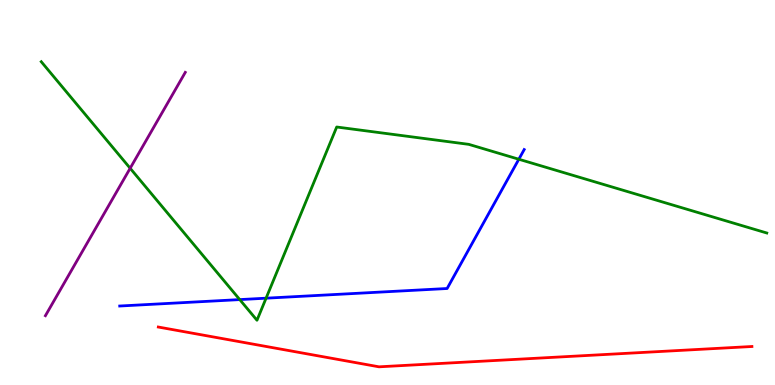[{'lines': ['blue', 'red'], 'intersections': []}, {'lines': ['green', 'red'], 'intersections': []}, {'lines': ['purple', 'red'], 'intersections': []}, {'lines': ['blue', 'green'], 'intersections': [{'x': 3.09, 'y': 2.22}, {'x': 3.43, 'y': 2.25}, {'x': 6.69, 'y': 5.86}]}, {'lines': ['blue', 'purple'], 'intersections': []}, {'lines': ['green', 'purple'], 'intersections': [{'x': 1.68, 'y': 5.63}]}]